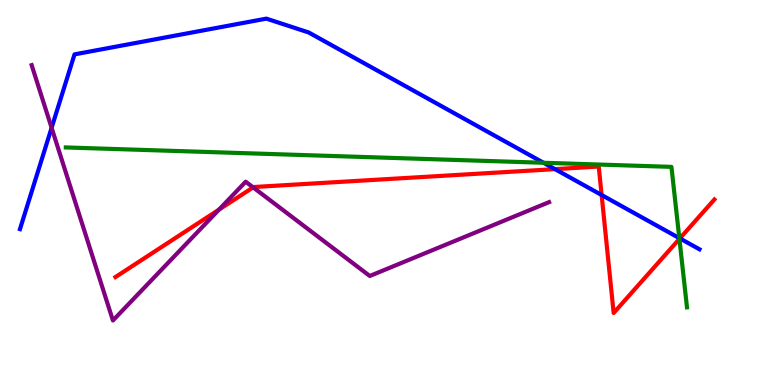[{'lines': ['blue', 'red'], 'intersections': [{'x': 7.16, 'y': 5.61}, {'x': 7.76, 'y': 4.93}, {'x': 8.77, 'y': 3.81}]}, {'lines': ['green', 'red'], 'intersections': [{'x': 8.77, 'y': 3.79}]}, {'lines': ['purple', 'red'], 'intersections': [{'x': 2.83, 'y': 4.55}, {'x': 3.27, 'y': 5.13}]}, {'lines': ['blue', 'green'], 'intersections': [{'x': 7.01, 'y': 5.77}, {'x': 8.77, 'y': 3.81}]}, {'lines': ['blue', 'purple'], 'intersections': [{'x': 0.666, 'y': 6.68}]}, {'lines': ['green', 'purple'], 'intersections': []}]